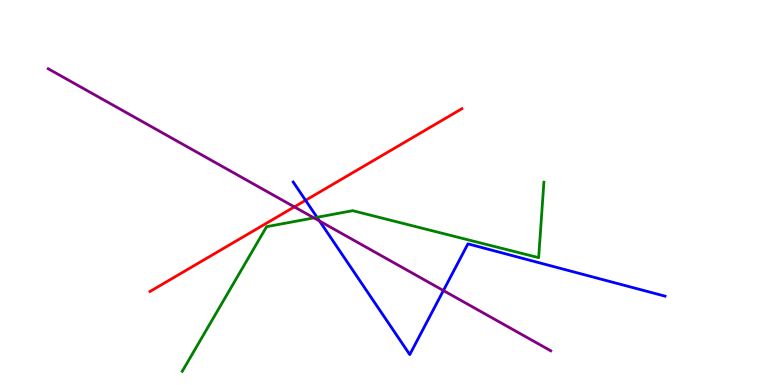[{'lines': ['blue', 'red'], 'intersections': [{'x': 3.94, 'y': 4.8}]}, {'lines': ['green', 'red'], 'intersections': []}, {'lines': ['purple', 'red'], 'intersections': [{'x': 3.8, 'y': 4.63}]}, {'lines': ['blue', 'green'], 'intersections': [{'x': 4.09, 'y': 4.36}]}, {'lines': ['blue', 'purple'], 'intersections': [{'x': 4.12, 'y': 4.26}, {'x': 5.72, 'y': 2.45}]}, {'lines': ['green', 'purple'], 'intersections': [{'x': 4.05, 'y': 4.34}]}]